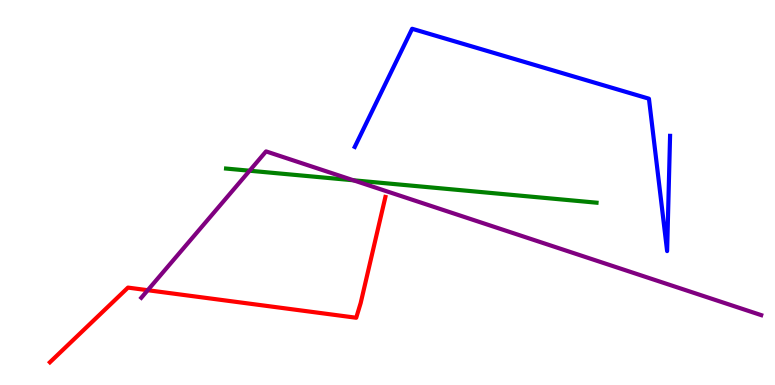[{'lines': ['blue', 'red'], 'intersections': []}, {'lines': ['green', 'red'], 'intersections': []}, {'lines': ['purple', 'red'], 'intersections': [{'x': 1.91, 'y': 2.46}]}, {'lines': ['blue', 'green'], 'intersections': []}, {'lines': ['blue', 'purple'], 'intersections': []}, {'lines': ['green', 'purple'], 'intersections': [{'x': 3.22, 'y': 5.57}, {'x': 4.56, 'y': 5.32}]}]